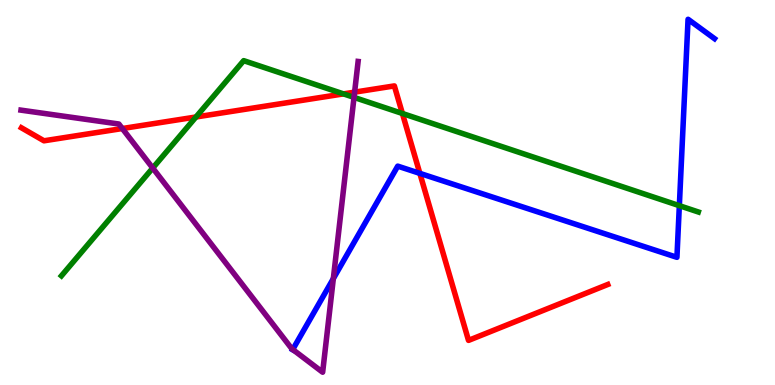[{'lines': ['blue', 'red'], 'intersections': [{'x': 5.42, 'y': 5.5}]}, {'lines': ['green', 'red'], 'intersections': [{'x': 2.53, 'y': 6.96}, {'x': 4.43, 'y': 7.56}, {'x': 5.19, 'y': 7.05}]}, {'lines': ['purple', 'red'], 'intersections': [{'x': 1.58, 'y': 6.66}, {'x': 4.58, 'y': 7.61}]}, {'lines': ['blue', 'green'], 'intersections': [{'x': 8.77, 'y': 4.66}]}, {'lines': ['blue', 'purple'], 'intersections': [{'x': 3.78, 'y': 0.922}, {'x': 4.3, 'y': 2.76}]}, {'lines': ['green', 'purple'], 'intersections': [{'x': 1.97, 'y': 5.64}, {'x': 4.57, 'y': 7.47}]}]